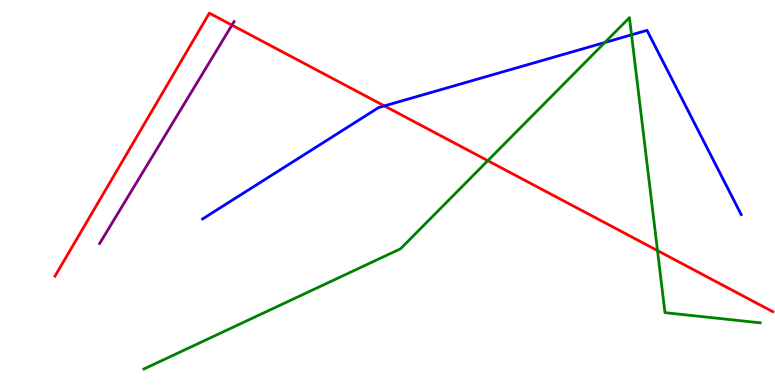[{'lines': ['blue', 'red'], 'intersections': [{'x': 4.96, 'y': 7.25}]}, {'lines': ['green', 'red'], 'intersections': [{'x': 6.29, 'y': 5.83}, {'x': 8.48, 'y': 3.49}]}, {'lines': ['purple', 'red'], 'intersections': [{'x': 2.99, 'y': 9.35}]}, {'lines': ['blue', 'green'], 'intersections': [{'x': 7.8, 'y': 8.9}, {'x': 8.15, 'y': 9.1}]}, {'lines': ['blue', 'purple'], 'intersections': []}, {'lines': ['green', 'purple'], 'intersections': []}]